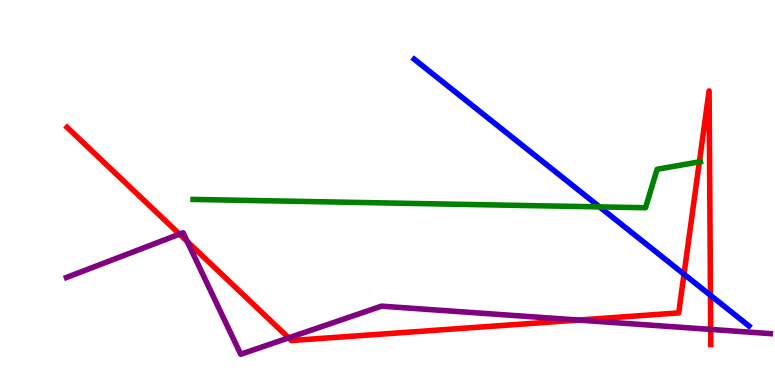[{'lines': ['blue', 'red'], 'intersections': [{'x': 8.83, 'y': 2.88}, {'x': 9.17, 'y': 2.33}]}, {'lines': ['green', 'red'], 'intersections': [{'x': 9.02, 'y': 5.8}]}, {'lines': ['purple', 'red'], 'intersections': [{'x': 2.32, 'y': 3.92}, {'x': 2.42, 'y': 3.73}, {'x': 3.72, 'y': 1.22}, {'x': 7.46, 'y': 1.69}, {'x': 9.17, 'y': 1.44}]}, {'lines': ['blue', 'green'], 'intersections': [{'x': 7.74, 'y': 4.63}]}, {'lines': ['blue', 'purple'], 'intersections': []}, {'lines': ['green', 'purple'], 'intersections': []}]